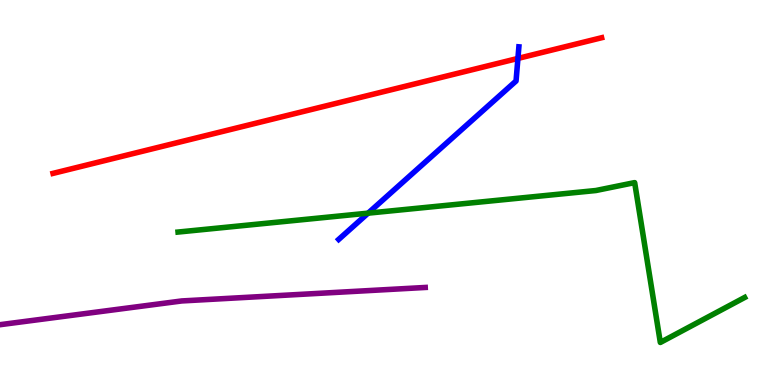[{'lines': ['blue', 'red'], 'intersections': [{'x': 6.68, 'y': 8.48}]}, {'lines': ['green', 'red'], 'intersections': []}, {'lines': ['purple', 'red'], 'intersections': []}, {'lines': ['blue', 'green'], 'intersections': [{'x': 4.75, 'y': 4.46}]}, {'lines': ['blue', 'purple'], 'intersections': []}, {'lines': ['green', 'purple'], 'intersections': []}]